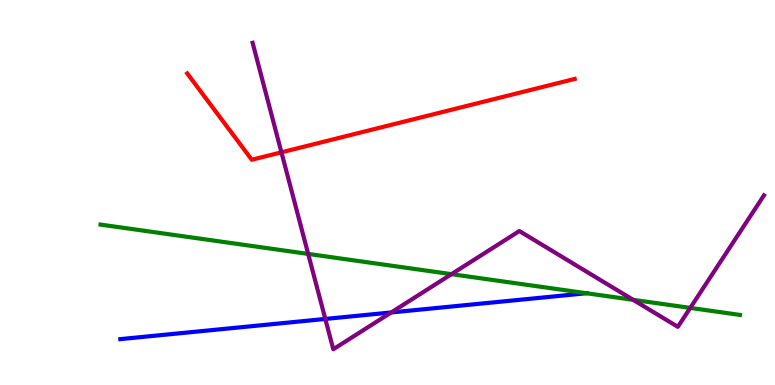[{'lines': ['blue', 'red'], 'intersections': []}, {'lines': ['green', 'red'], 'intersections': []}, {'lines': ['purple', 'red'], 'intersections': [{'x': 3.63, 'y': 6.04}]}, {'lines': ['blue', 'green'], 'intersections': [{'x': 7.57, 'y': 2.38}]}, {'lines': ['blue', 'purple'], 'intersections': [{'x': 4.2, 'y': 1.72}, {'x': 5.05, 'y': 1.88}]}, {'lines': ['green', 'purple'], 'intersections': [{'x': 3.98, 'y': 3.4}, {'x': 5.83, 'y': 2.88}, {'x': 8.17, 'y': 2.21}, {'x': 8.91, 'y': 2.0}]}]